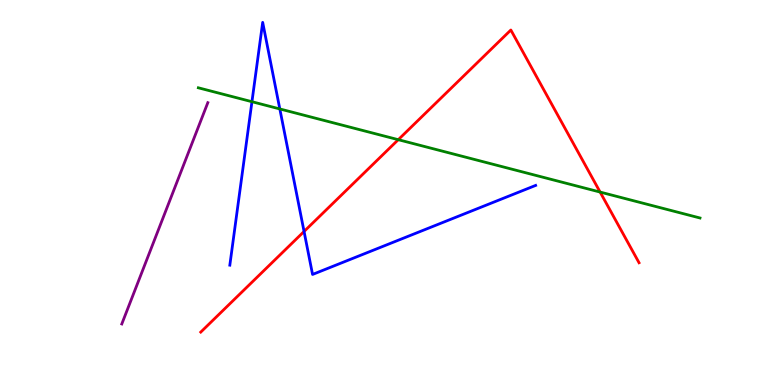[{'lines': ['blue', 'red'], 'intersections': [{'x': 3.92, 'y': 3.99}]}, {'lines': ['green', 'red'], 'intersections': [{'x': 5.14, 'y': 6.37}, {'x': 7.74, 'y': 5.01}]}, {'lines': ['purple', 'red'], 'intersections': []}, {'lines': ['blue', 'green'], 'intersections': [{'x': 3.25, 'y': 7.36}, {'x': 3.61, 'y': 7.17}]}, {'lines': ['blue', 'purple'], 'intersections': []}, {'lines': ['green', 'purple'], 'intersections': []}]